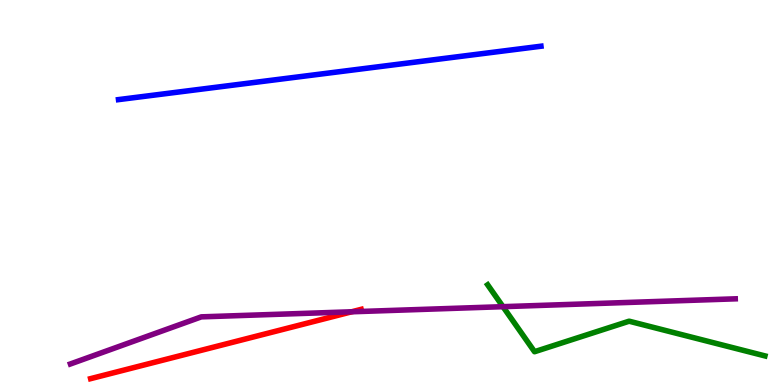[{'lines': ['blue', 'red'], 'intersections': []}, {'lines': ['green', 'red'], 'intersections': []}, {'lines': ['purple', 'red'], 'intersections': [{'x': 4.54, 'y': 1.9}]}, {'lines': ['blue', 'green'], 'intersections': []}, {'lines': ['blue', 'purple'], 'intersections': []}, {'lines': ['green', 'purple'], 'intersections': [{'x': 6.49, 'y': 2.03}]}]